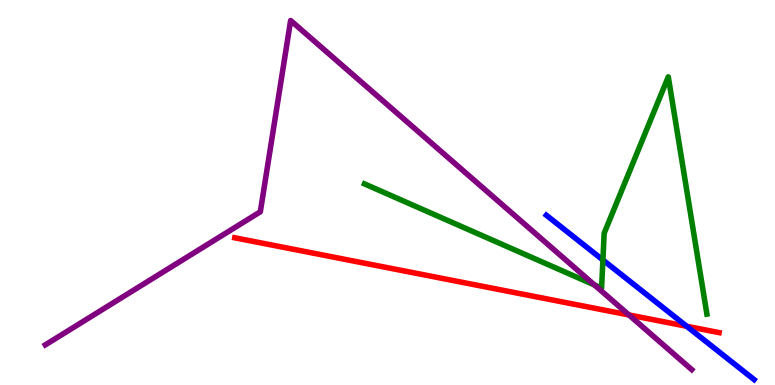[{'lines': ['blue', 'red'], 'intersections': [{'x': 8.86, 'y': 1.53}]}, {'lines': ['green', 'red'], 'intersections': []}, {'lines': ['purple', 'red'], 'intersections': [{'x': 8.12, 'y': 1.82}]}, {'lines': ['blue', 'green'], 'intersections': [{'x': 7.78, 'y': 3.25}]}, {'lines': ['blue', 'purple'], 'intersections': []}, {'lines': ['green', 'purple'], 'intersections': [{'x': 7.67, 'y': 2.6}]}]